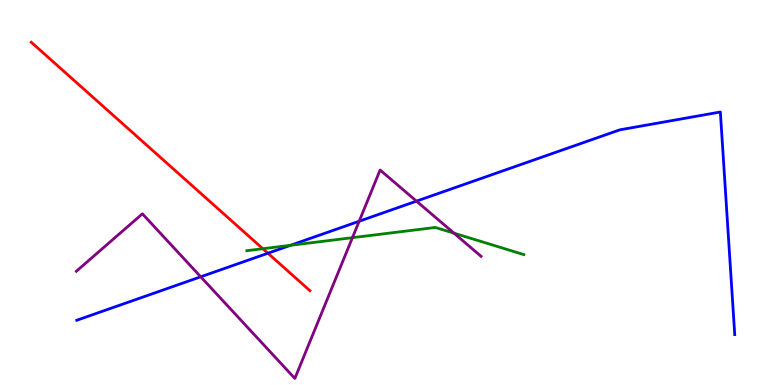[{'lines': ['blue', 'red'], 'intersections': [{'x': 3.46, 'y': 3.42}]}, {'lines': ['green', 'red'], 'intersections': [{'x': 3.39, 'y': 3.54}]}, {'lines': ['purple', 'red'], 'intersections': []}, {'lines': ['blue', 'green'], 'intersections': [{'x': 3.75, 'y': 3.63}]}, {'lines': ['blue', 'purple'], 'intersections': [{'x': 2.59, 'y': 2.81}, {'x': 4.63, 'y': 4.25}, {'x': 5.37, 'y': 4.78}]}, {'lines': ['green', 'purple'], 'intersections': [{'x': 4.55, 'y': 3.83}, {'x': 5.86, 'y': 3.94}]}]